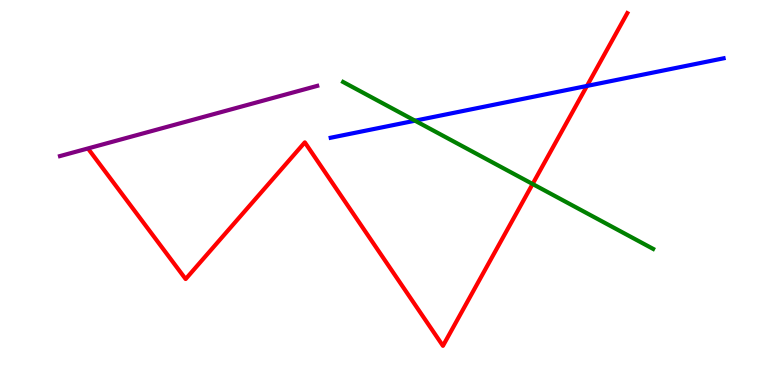[{'lines': ['blue', 'red'], 'intersections': [{'x': 7.57, 'y': 7.77}]}, {'lines': ['green', 'red'], 'intersections': [{'x': 6.87, 'y': 5.22}]}, {'lines': ['purple', 'red'], 'intersections': []}, {'lines': ['blue', 'green'], 'intersections': [{'x': 5.36, 'y': 6.87}]}, {'lines': ['blue', 'purple'], 'intersections': []}, {'lines': ['green', 'purple'], 'intersections': []}]